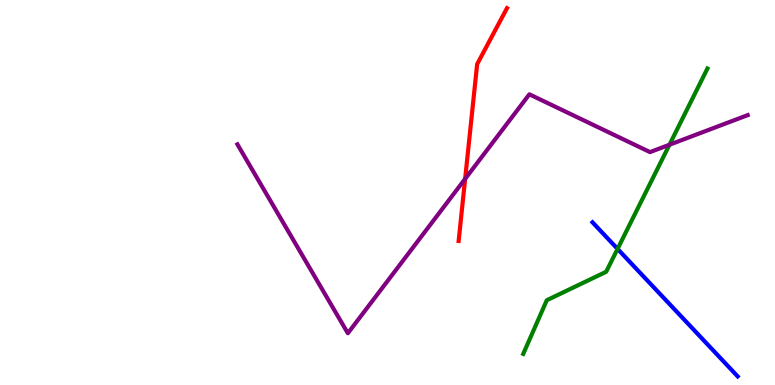[{'lines': ['blue', 'red'], 'intersections': []}, {'lines': ['green', 'red'], 'intersections': []}, {'lines': ['purple', 'red'], 'intersections': [{'x': 6.0, 'y': 5.35}]}, {'lines': ['blue', 'green'], 'intersections': [{'x': 7.97, 'y': 3.53}]}, {'lines': ['blue', 'purple'], 'intersections': []}, {'lines': ['green', 'purple'], 'intersections': [{'x': 8.64, 'y': 6.24}]}]